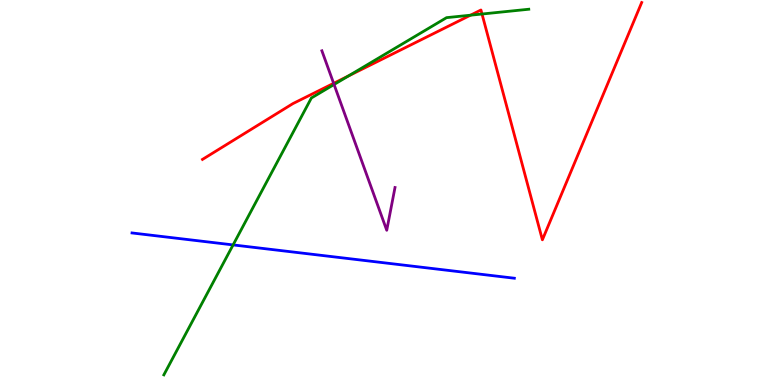[{'lines': ['blue', 'red'], 'intersections': []}, {'lines': ['green', 'red'], 'intersections': [{'x': 4.5, 'y': 8.03}, {'x': 6.07, 'y': 9.61}, {'x': 6.22, 'y': 9.64}]}, {'lines': ['purple', 'red'], 'intersections': [{'x': 4.31, 'y': 7.84}]}, {'lines': ['blue', 'green'], 'intersections': [{'x': 3.01, 'y': 3.64}]}, {'lines': ['blue', 'purple'], 'intersections': []}, {'lines': ['green', 'purple'], 'intersections': [{'x': 4.31, 'y': 7.81}]}]